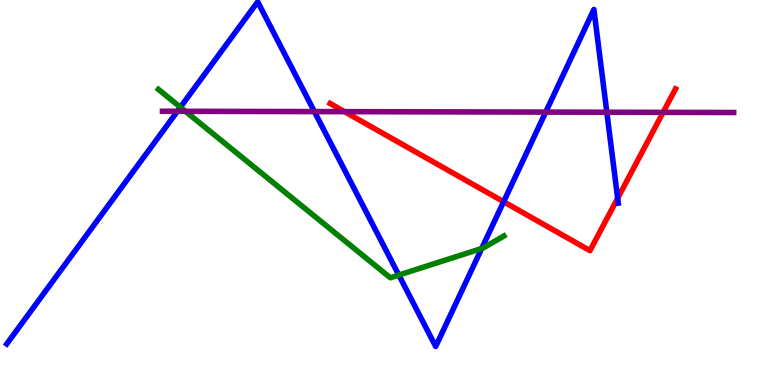[{'lines': ['blue', 'red'], 'intersections': [{'x': 6.5, 'y': 4.76}, {'x': 7.97, 'y': 4.85}]}, {'lines': ['green', 'red'], 'intersections': []}, {'lines': ['purple', 'red'], 'intersections': [{'x': 4.45, 'y': 7.1}, {'x': 8.56, 'y': 7.08}]}, {'lines': ['blue', 'green'], 'intersections': [{'x': 2.33, 'y': 7.21}, {'x': 5.15, 'y': 2.86}, {'x': 6.22, 'y': 3.55}]}, {'lines': ['blue', 'purple'], 'intersections': [{'x': 2.29, 'y': 7.11}, {'x': 4.06, 'y': 7.1}, {'x': 7.04, 'y': 7.09}, {'x': 7.83, 'y': 7.08}]}, {'lines': ['green', 'purple'], 'intersections': [{'x': 2.39, 'y': 7.11}]}]